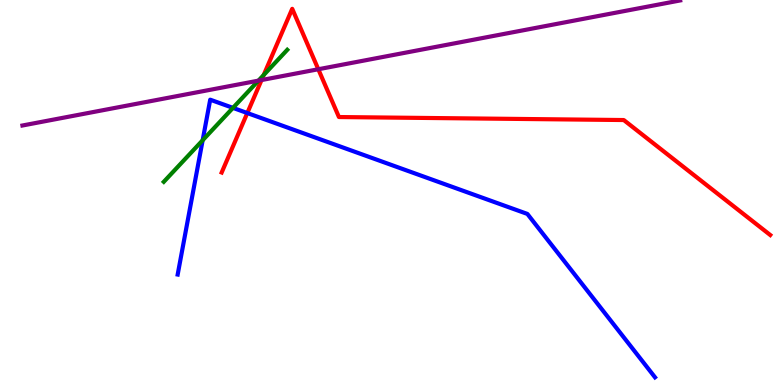[{'lines': ['blue', 'red'], 'intersections': [{'x': 3.19, 'y': 7.06}]}, {'lines': ['green', 'red'], 'intersections': [{'x': 3.4, 'y': 8.05}]}, {'lines': ['purple', 'red'], 'intersections': [{'x': 3.37, 'y': 7.92}, {'x': 4.11, 'y': 8.2}]}, {'lines': ['blue', 'green'], 'intersections': [{'x': 2.61, 'y': 6.36}, {'x': 3.01, 'y': 7.2}]}, {'lines': ['blue', 'purple'], 'intersections': []}, {'lines': ['green', 'purple'], 'intersections': [{'x': 3.33, 'y': 7.91}]}]